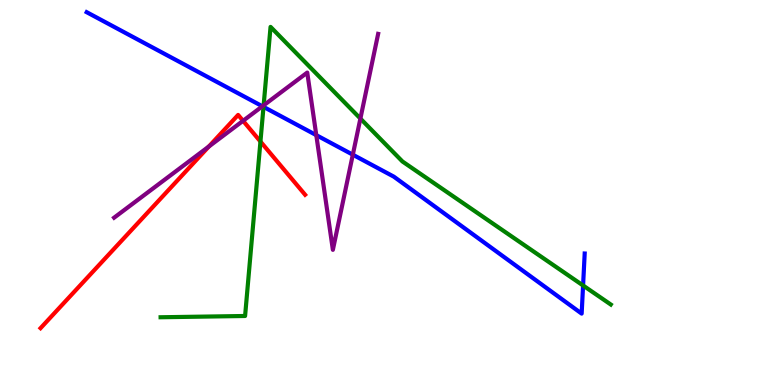[{'lines': ['blue', 'red'], 'intersections': []}, {'lines': ['green', 'red'], 'intersections': [{'x': 3.36, 'y': 6.32}]}, {'lines': ['purple', 'red'], 'intersections': [{'x': 2.7, 'y': 6.19}, {'x': 3.14, 'y': 6.86}]}, {'lines': ['blue', 'green'], 'intersections': [{'x': 3.4, 'y': 7.22}, {'x': 7.52, 'y': 2.58}]}, {'lines': ['blue', 'purple'], 'intersections': [{'x': 3.39, 'y': 7.24}, {'x': 4.08, 'y': 6.49}, {'x': 4.55, 'y': 5.98}]}, {'lines': ['green', 'purple'], 'intersections': [{'x': 3.4, 'y': 7.26}, {'x': 4.65, 'y': 6.92}]}]